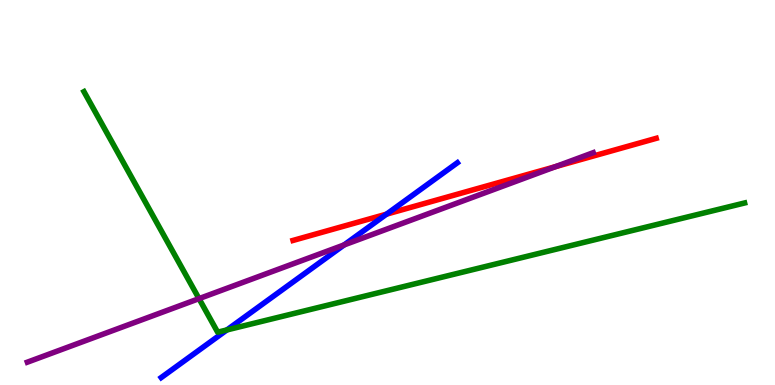[{'lines': ['blue', 'red'], 'intersections': [{'x': 4.99, 'y': 4.44}]}, {'lines': ['green', 'red'], 'intersections': []}, {'lines': ['purple', 'red'], 'intersections': [{'x': 7.17, 'y': 5.67}]}, {'lines': ['blue', 'green'], 'intersections': [{'x': 2.93, 'y': 1.43}]}, {'lines': ['blue', 'purple'], 'intersections': [{'x': 4.44, 'y': 3.64}]}, {'lines': ['green', 'purple'], 'intersections': [{'x': 2.57, 'y': 2.24}]}]